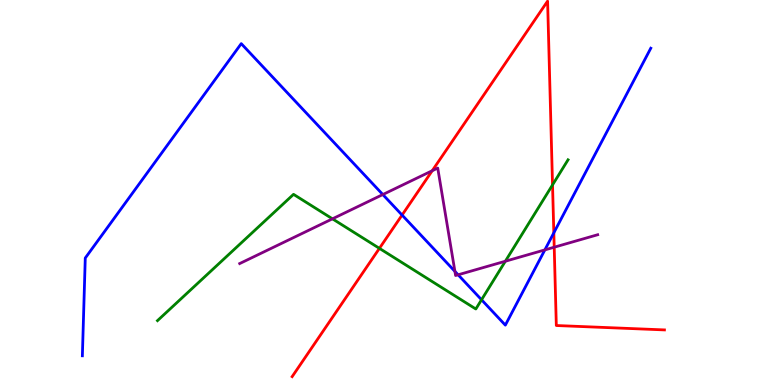[{'lines': ['blue', 'red'], 'intersections': [{'x': 5.19, 'y': 4.41}, {'x': 7.15, 'y': 3.95}]}, {'lines': ['green', 'red'], 'intersections': [{'x': 4.9, 'y': 3.55}, {'x': 7.13, 'y': 5.2}]}, {'lines': ['purple', 'red'], 'intersections': [{'x': 5.58, 'y': 5.57}, {'x': 7.15, 'y': 3.58}]}, {'lines': ['blue', 'green'], 'intersections': [{'x': 6.21, 'y': 2.21}]}, {'lines': ['blue', 'purple'], 'intersections': [{'x': 4.94, 'y': 4.95}, {'x': 5.87, 'y': 2.95}, {'x': 5.91, 'y': 2.86}, {'x': 7.03, 'y': 3.51}]}, {'lines': ['green', 'purple'], 'intersections': [{'x': 4.29, 'y': 4.32}, {'x': 6.52, 'y': 3.21}]}]